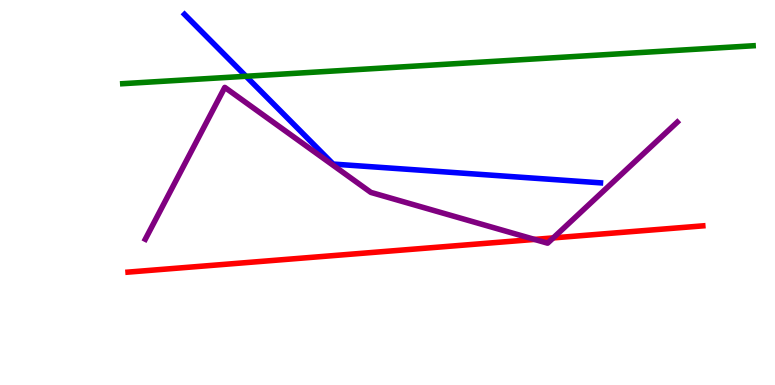[{'lines': ['blue', 'red'], 'intersections': []}, {'lines': ['green', 'red'], 'intersections': []}, {'lines': ['purple', 'red'], 'intersections': [{'x': 6.9, 'y': 3.78}, {'x': 7.14, 'y': 3.82}]}, {'lines': ['blue', 'green'], 'intersections': [{'x': 3.17, 'y': 8.02}]}, {'lines': ['blue', 'purple'], 'intersections': []}, {'lines': ['green', 'purple'], 'intersections': []}]